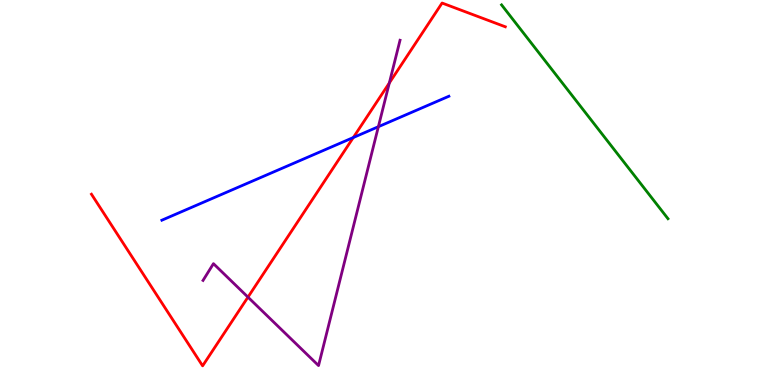[{'lines': ['blue', 'red'], 'intersections': [{'x': 4.56, 'y': 6.43}]}, {'lines': ['green', 'red'], 'intersections': []}, {'lines': ['purple', 'red'], 'intersections': [{'x': 3.2, 'y': 2.28}, {'x': 5.02, 'y': 7.85}]}, {'lines': ['blue', 'green'], 'intersections': []}, {'lines': ['blue', 'purple'], 'intersections': [{'x': 4.88, 'y': 6.71}]}, {'lines': ['green', 'purple'], 'intersections': []}]